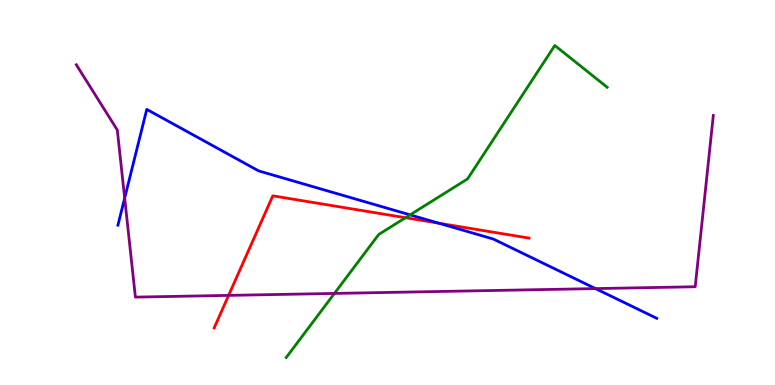[{'lines': ['blue', 'red'], 'intersections': [{'x': 5.66, 'y': 4.2}]}, {'lines': ['green', 'red'], 'intersections': [{'x': 5.23, 'y': 4.34}]}, {'lines': ['purple', 'red'], 'intersections': [{'x': 2.95, 'y': 2.33}]}, {'lines': ['blue', 'green'], 'intersections': [{'x': 5.29, 'y': 4.42}]}, {'lines': ['blue', 'purple'], 'intersections': [{'x': 1.61, 'y': 4.86}, {'x': 7.68, 'y': 2.5}]}, {'lines': ['green', 'purple'], 'intersections': [{'x': 4.31, 'y': 2.38}]}]